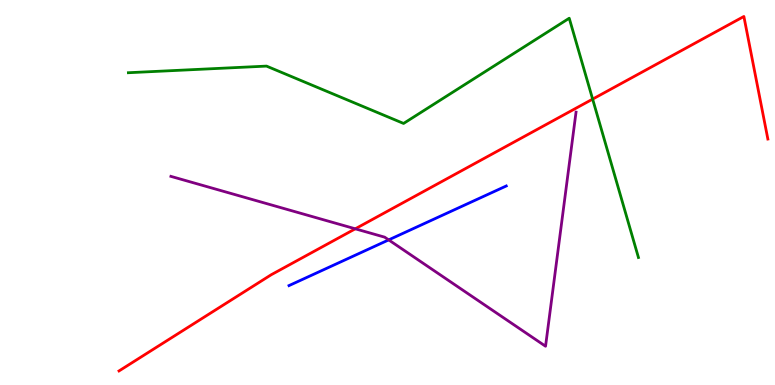[{'lines': ['blue', 'red'], 'intersections': []}, {'lines': ['green', 'red'], 'intersections': [{'x': 7.65, 'y': 7.43}]}, {'lines': ['purple', 'red'], 'intersections': [{'x': 4.58, 'y': 4.06}]}, {'lines': ['blue', 'green'], 'intersections': []}, {'lines': ['blue', 'purple'], 'intersections': [{'x': 5.02, 'y': 3.77}]}, {'lines': ['green', 'purple'], 'intersections': []}]